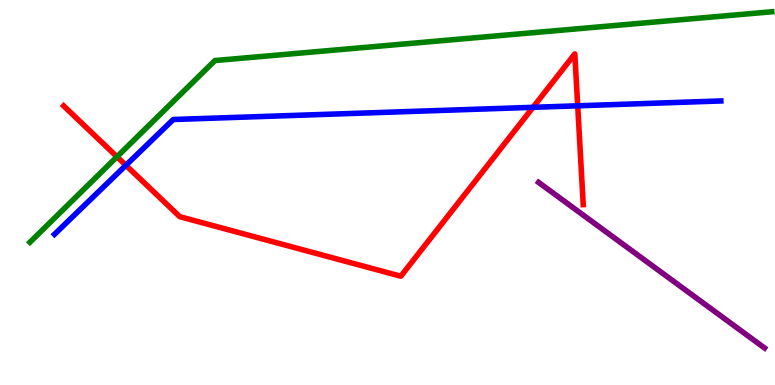[{'lines': ['blue', 'red'], 'intersections': [{'x': 1.62, 'y': 5.71}, {'x': 6.88, 'y': 7.21}, {'x': 7.45, 'y': 7.25}]}, {'lines': ['green', 'red'], 'intersections': [{'x': 1.51, 'y': 5.93}]}, {'lines': ['purple', 'red'], 'intersections': []}, {'lines': ['blue', 'green'], 'intersections': []}, {'lines': ['blue', 'purple'], 'intersections': []}, {'lines': ['green', 'purple'], 'intersections': []}]